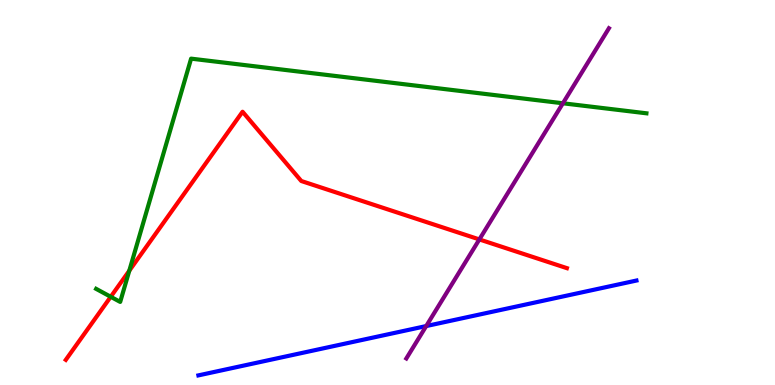[{'lines': ['blue', 'red'], 'intersections': []}, {'lines': ['green', 'red'], 'intersections': [{'x': 1.43, 'y': 2.29}, {'x': 1.67, 'y': 2.97}]}, {'lines': ['purple', 'red'], 'intersections': [{'x': 6.19, 'y': 3.78}]}, {'lines': ['blue', 'green'], 'intersections': []}, {'lines': ['blue', 'purple'], 'intersections': [{'x': 5.5, 'y': 1.53}]}, {'lines': ['green', 'purple'], 'intersections': [{'x': 7.26, 'y': 7.32}]}]